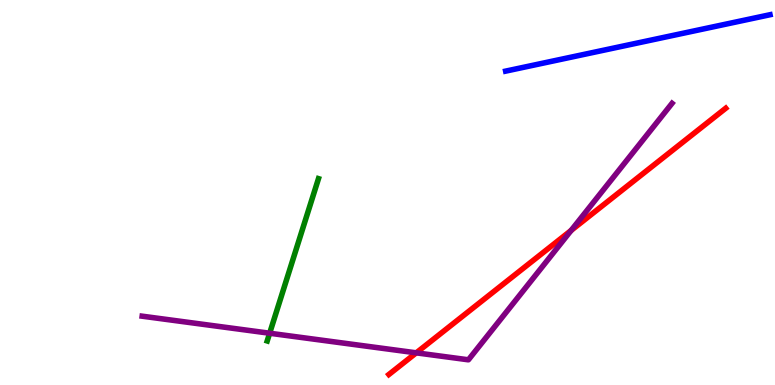[{'lines': ['blue', 'red'], 'intersections': []}, {'lines': ['green', 'red'], 'intersections': []}, {'lines': ['purple', 'red'], 'intersections': [{'x': 5.37, 'y': 0.835}, {'x': 7.37, 'y': 4.01}]}, {'lines': ['blue', 'green'], 'intersections': []}, {'lines': ['blue', 'purple'], 'intersections': []}, {'lines': ['green', 'purple'], 'intersections': [{'x': 3.48, 'y': 1.34}]}]